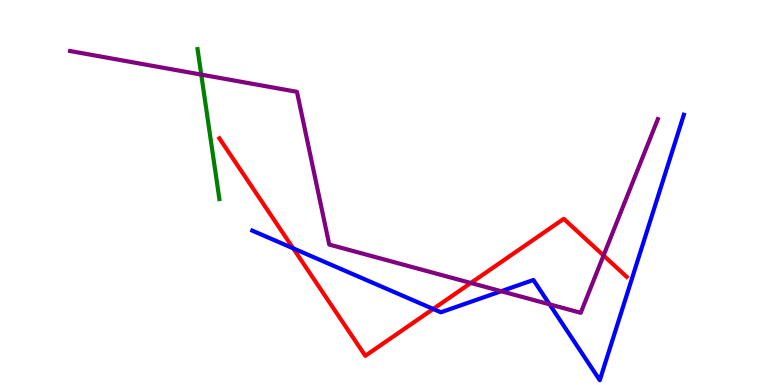[{'lines': ['blue', 'red'], 'intersections': [{'x': 3.78, 'y': 3.55}, {'x': 5.59, 'y': 1.98}]}, {'lines': ['green', 'red'], 'intersections': []}, {'lines': ['purple', 'red'], 'intersections': [{'x': 6.08, 'y': 2.65}, {'x': 7.79, 'y': 3.36}]}, {'lines': ['blue', 'green'], 'intersections': []}, {'lines': ['blue', 'purple'], 'intersections': [{'x': 6.47, 'y': 2.44}, {'x': 7.09, 'y': 2.1}]}, {'lines': ['green', 'purple'], 'intersections': [{'x': 2.6, 'y': 8.06}]}]